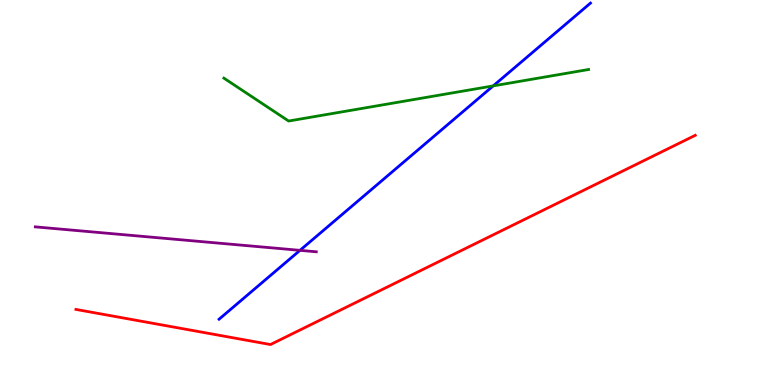[{'lines': ['blue', 'red'], 'intersections': []}, {'lines': ['green', 'red'], 'intersections': []}, {'lines': ['purple', 'red'], 'intersections': []}, {'lines': ['blue', 'green'], 'intersections': [{'x': 6.36, 'y': 7.77}]}, {'lines': ['blue', 'purple'], 'intersections': [{'x': 3.87, 'y': 3.5}]}, {'lines': ['green', 'purple'], 'intersections': []}]